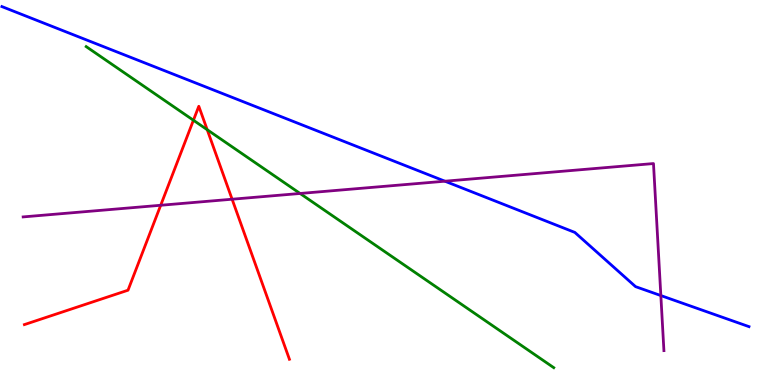[{'lines': ['blue', 'red'], 'intersections': []}, {'lines': ['green', 'red'], 'intersections': [{'x': 2.5, 'y': 6.88}, {'x': 2.67, 'y': 6.63}]}, {'lines': ['purple', 'red'], 'intersections': [{'x': 2.07, 'y': 4.67}, {'x': 2.99, 'y': 4.83}]}, {'lines': ['blue', 'green'], 'intersections': []}, {'lines': ['blue', 'purple'], 'intersections': [{'x': 5.74, 'y': 5.29}, {'x': 8.53, 'y': 2.32}]}, {'lines': ['green', 'purple'], 'intersections': [{'x': 3.87, 'y': 4.97}]}]